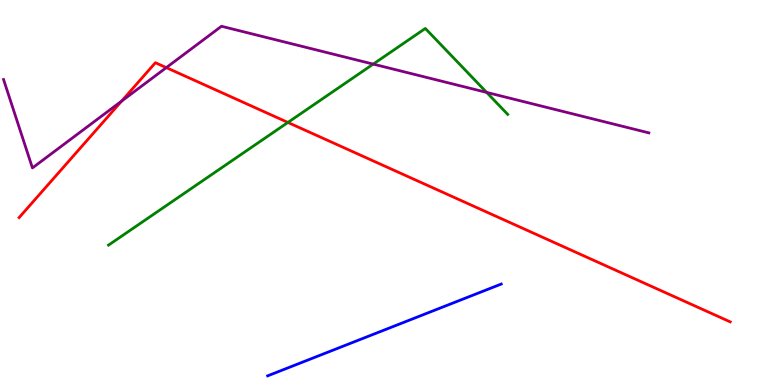[{'lines': ['blue', 'red'], 'intersections': []}, {'lines': ['green', 'red'], 'intersections': [{'x': 3.71, 'y': 6.82}]}, {'lines': ['purple', 'red'], 'intersections': [{'x': 1.57, 'y': 7.37}, {'x': 2.15, 'y': 8.24}]}, {'lines': ['blue', 'green'], 'intersections': []}, {'lines': ['blue', 'purple'], 'intersections': []}, {'lines': ['green', 'purple'], 'intersections': [{'x': 4.82, 'y': 8.33}, {'x': 6.28, 'y': 7.6}]}]